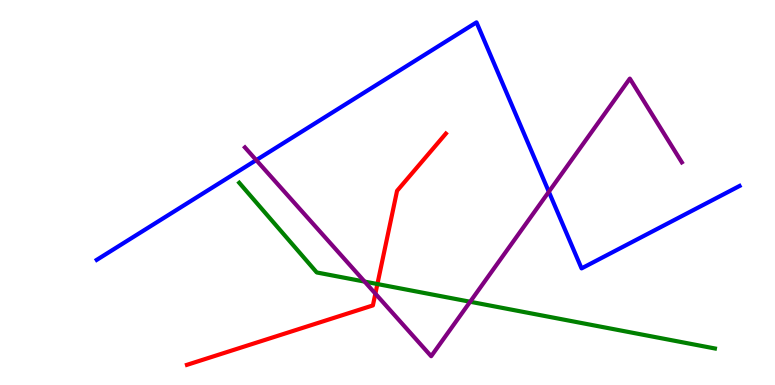[{'lines': ['blue', 'red'], 'intersections': []}, {'lines': ['green', 'red'], 'intersections': [{'x': 4.87, 'y': 2.62}]}, {'lines': ['purple', 'red'], 'intersections': [{'x': 4.84, 'y': 2.37}]}, {'lines': ['blue', 'green'], 'intersections': []}, {'lines': ['blue', 'purple'], 'intersections': [{'x': 3.31, 'y': 5.84}, {'x': 7.08, 'y': 5.02}]}, {'lines': ['green', 'purple'], 'intersections': [{'x': 4.7, 'y': 2.69}, {'x': 6.07, 'y': 2.16}]}]